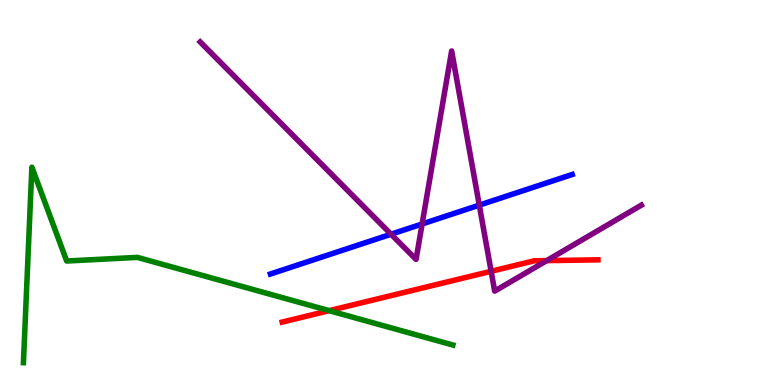[{'lines': ['blue', 'red'], 'intersections': []}, {'lines': ['green', 'red'], 'intersections': [{'x': 4.25, 'y': 1.93}]}, {'lines': ['purple', 'red'], 'intersections': [{'x': 6.34, 'y': 2.95}, {'x': 7.05, 'y': 3.23}]}, {'lines': ['blue', 'green'], 'intersections': []}, {'lines': ['blue', 'purple'], 'intersections': [{'x': 5.05, 'y': 3.92}, {'x': 5.45, 'y': 4.18}, {'x': 6.18, 'y': 4.67}]}, {'lines': ['green', 'purple'], 'intersections': []}]